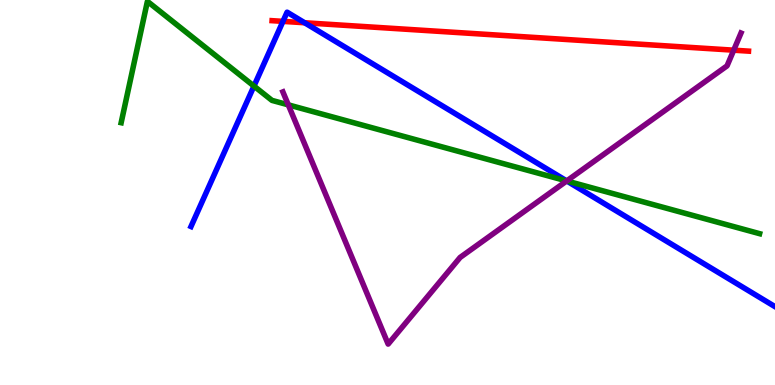[{'lines': ['blue', 'red'], 'intersections': [{'x': 3.65, 'y': 9.44}, {'x': 3.93, 'y': 9.41}]}, {'lines': ['green', 'red'], 'intersections': []}, {'lines': ['purple', 'red'], 'intersections': [{'x': 9.47, 'y': 8.7}]}, {'lines': ['blue', 'green'], 'intersections': [{'x': 3.28, 'y': 7.76}, {'x': 7.31, 'y': 5.3}]}, {'lines': ['blue', 'purple'], 'intersections': [{'x': 7.31, 'y': 5.3}]}, {'lines': ['green', 'purple'], 'intersections': [{'x': 3.72, 'y': 7.28}, {'x': 7.31, 'y': 5.3}]}]